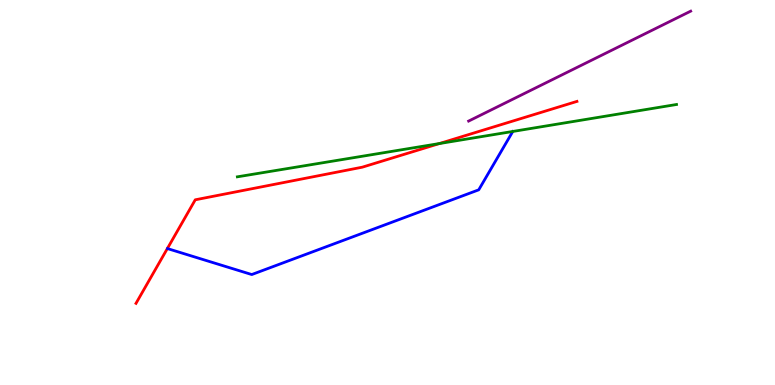[{'lines': ['blue', 'red'], 'intersections': []}, {'lines': ['green', 'red'], 'intersections': [{'x': 5.67, 'y': 6.27}]}, {'lines': ['purple', 'red'], 'intersections': []}, {'lines': ['blue', 'green'], 'intersections': []}, {'lines': ['blue', 'purple'], 'intersections': []}, {'lines': ['green', 'purple'], 'intersections': []}]